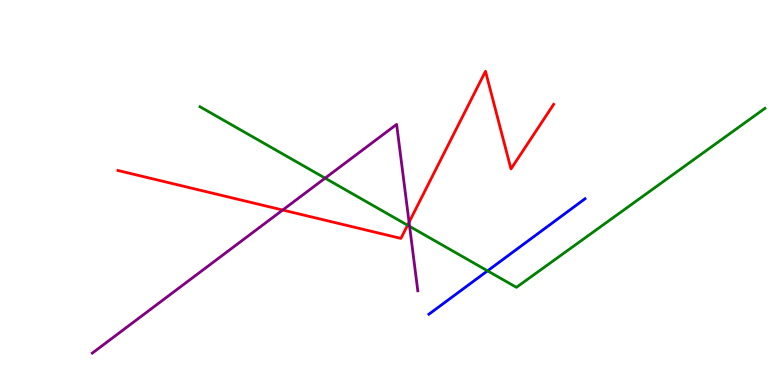[{'lines': ['blue', 'red'], 'intersections': []}, {'lines': ['green', 'red'], 'intersections': [{'x': 5.26, 'y': 4.15}]}, {'lines': ['purple', 'red'], 'intersections': [{'x': 3.65, 'y': 4.54}, {'x': 5.28, 'y': 4.23}]}, {'lines': ['blue', 'green'], 'intersections': [{'x': 6.29, 'y': 2.97}]}, {'lines': ['blue', 'purple'], 'intersections': []}, {'lines': ['green', 'purple'], 'intersections': [{'x': 4.19, 'y': 5.37}, {'x': 5.29, 'y': 4.12}]}]